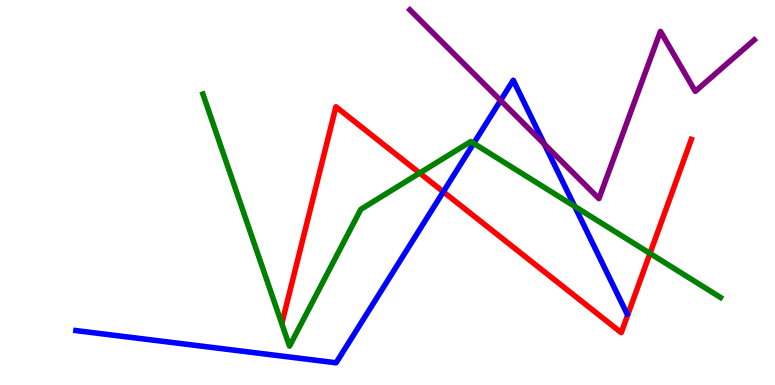[{'lines': ['blue', 'red'], 'intersections': [{'x': 5.72, 'y': 5.02}]}, {'lines': ['green', 'red'], 'intersections': [{'x': 5.41, 'y': 5.5}, {'x': 8.39, 'y': 3.42}]}, {'lines': ['purple', 'red'], 'intersections': []}, {'lines': ['blue', 'green'], 'intersections': [{'x': 6.11, 'y': 6.28}, {'x': 7.42, 'y': 4.64}]}, {'lines': ['blue', 'purple'], 'intersections': [{'x': 6.46, 'y': 7.39}, {'x': 7.02, 'y': 6.26}]}, {'lines': ['green', 'purple'], 'intersections': []}]